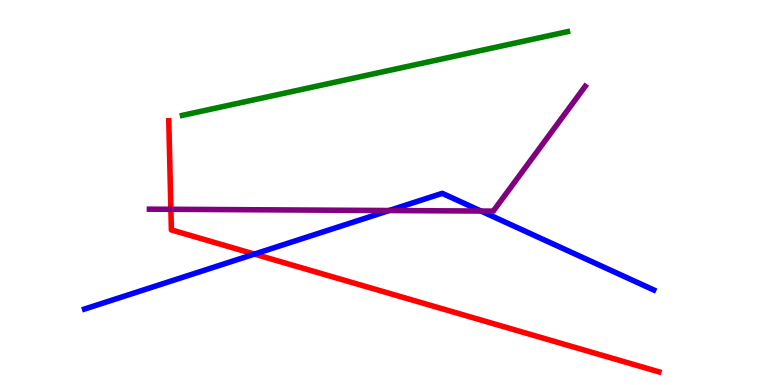[{'lines': ['blue', 'red'], 'intersections': [{'x': 3.28, 'y': 3.4}]}, {'lines': ['green', 'red'], 'intersections': []}, {'lines': ['purple', 'red'], 'intersections': [{'x': 2.21, 'y': 4.56}]}, {'lines': ['blue', 'green'], 'intersections': []}, {'lines': ['blue', 'purple'], 'intersections': [{'x': 5.02, 'y': 4.53}, {'x': 6.21, 'y': 4.52}]}, {'lines': ['green', 'purple'], 'intersections': []}]